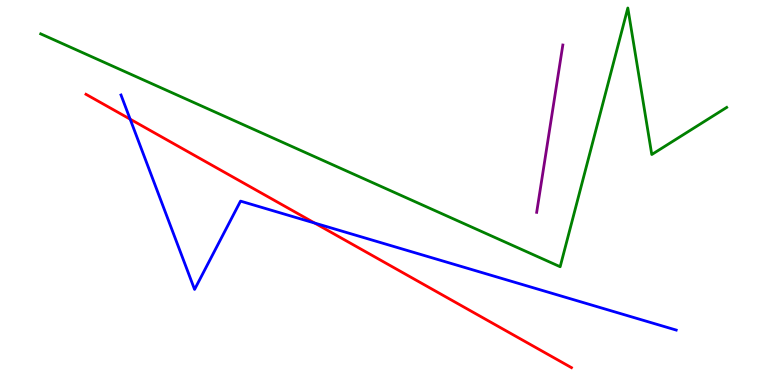[{'lines': ['blue', 'red'], 'intersections': [{'x': 1.68, 'y': 6.9}, {'x': 4.06, 'y': 4.21}]}, {'lines': ['green', 'red'], 'intersections': []}, {'lines': ['purple', 'red'], 'intersections': []}, {'lines': ['blue', 'green'], 'intersections': []}, {'lines': ['blue', 'purple'], 'intersections': []}, {'lines': ['green', 'purple'], 'intersections': []}]